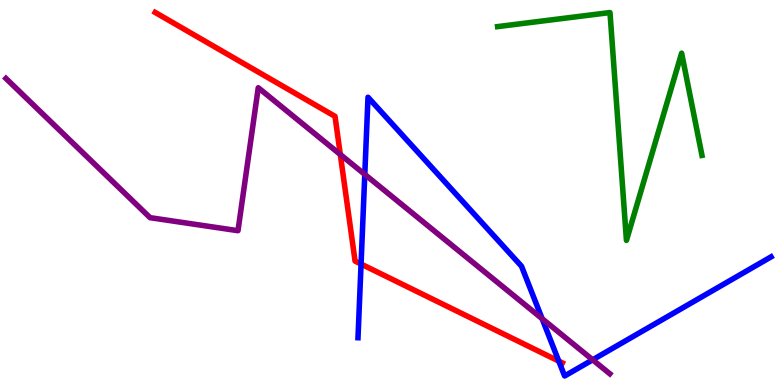[{'lines': ['blue', 'red'], 'intersections': [{'x': 4.66, 'y': 3.14}, {'x': 7.21, 'y': 0.62}]}, {'lines': ['green', 'red'], 'intersections': []}, {'lines': ['purple', 'red'], 'intersections': [{'x': 4.39, 'y': 5.99}]}, {'lines': ['blue', 'green'], 'intersections': []}, {'lines': ['blue', 'purple'], 'intersections': [{'x': 4.71, 'y': 5.47}, {'x': 6.99, 'y': 1.72}, {'x': 7.65, 'y': 0.654}]}, {'lines': ['green', 'purple'], 'intersections': []}]